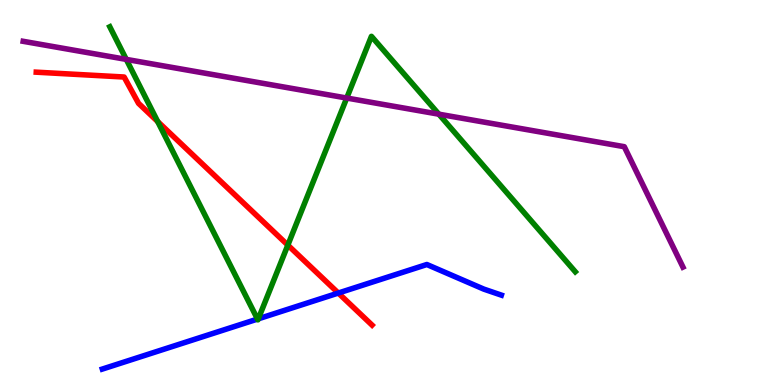[{'lines': ['blue', 'red'], 'intersections': [{'x': 4.37, 'y': 2.39}]}, {'lines': ['green', 'red'], 'intersections': [{'x': 2.03, 'y': 6.84}, {'x': 3.71, 'y': 3.63}]}, {'lines': ['purple', 'red'], 'intersections': []}, {'lines': ['blue', 'green'], 'intersections': [{'x': 3.32, 'y': 1.71}, {'x': 3.33, 'y': 1.72}]}, {'lines': ['blue', 'purple'], 'intersections': []}, {'lines': ['green', 'purple'], 'intersections': [{'x': 1.63, 'y': 8.46}, {'x': 4.47, 'y': 7.45}, {'x': 5.66, 'y': 7.03}]}]